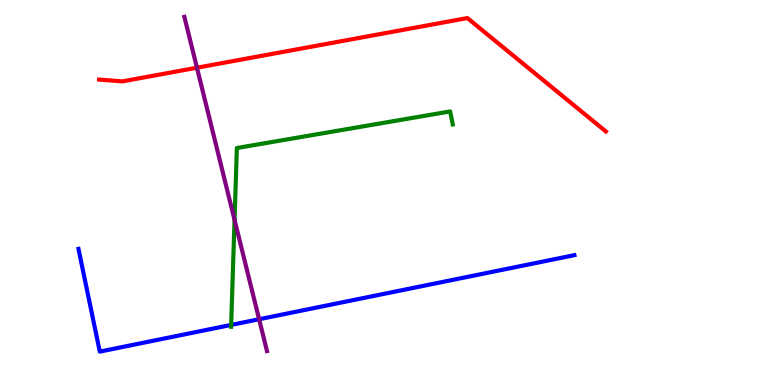[{'lines': ['blue', 'red'], 'intersections': []}, {'lines': ['green', 'red'], 'intersections': []}, {'lines': ['purple', 'red'], 'intersections': [{'x': 2.54, 'y': 8.24}]}, {'lines': ['blue', 'green'], 'intersections': [{'x': 2.98, 'y': 1.56}]}, {'lines': ['blue', 'purple'], 'intersections': [{'x': 3.34, 'y': 1.71}]}, {'lines': ['green', 'purple'], 'intersections': [{'x': 3.03, 'y': 4.29}]}]